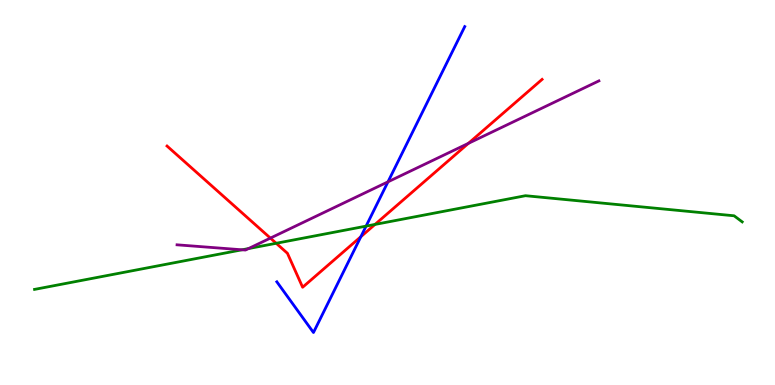[{'lines': ['blue', 'red'], 'intersections': [{'x': 4.66, 'y': 3.85}]}, {'lines': ['green', 'red'], 'intersections': [{'x': 3.56, 'y': 3.68}, {'x': 4.84, 'y': 4.17}]}, {'lines': ['purple', 'red'], 'intersections': [{'x': 3.49, 'y': 3.82}, {'x': 6.04, 'y': 6.28}]}, {'lines': ['blue', 'green'], 'intersections': [{'x': 4.72, 'y': 4.13}]}, {'lines': ['blue', 'purple'], 'intersections': [{'x': 5.01, 'y': 5.28}]}, {'lines': ['green', 'purple'], 'intersections': [{'x': 3.12, 'y': 3.51}, {'x': 3.21, 'y': 3.54}]}]